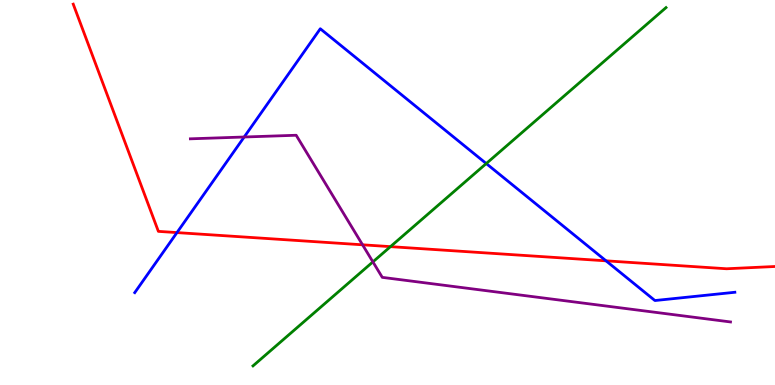[{'lines': ['blue', 'red'], 'intersections': [{'x': 2.28, 'y': 3.96}, {'x': 7.82, 'y': 3.23}]}, {'lines': ['green', 'red'], 'intersections': [{'x': 5.04, 'y': 3.59}]}, {'lines': ['purple', 'red'], 'intersections': [{'x': 4.68, 'y': 3.64}]}, {'lines': ['blue', 'green'], 'intersections': [{'x': 6.27, 'y': 5.75}]}, {'lines': ['blue', 'purple'], 'intersections': [{'x': 3.15, 'y': 6.44}]}, {'lines': ['green', 'purple'], 'intersections': [{'x': 4.81, 'y': 3.2}]}]